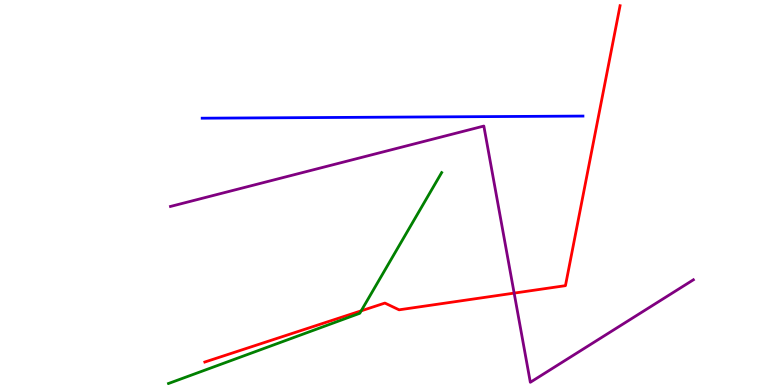[{'lines': ['blue', 'red'], 'intersections': []}, {'lines': ['green', 'red'], 'intersections': [{'x': 4.66, 'y': 1.93}]}, {'lines': ['purple', 'red'], 'intersections': [{'x': 6.63, 'y': 2.39}]}, {'lines': ['blue', 'green'], 'intersections': []}, {'lines': ['blue', 'purple'], 'intersections': []}, {'lines': ['green', 'purple'], 'intersections': []}]